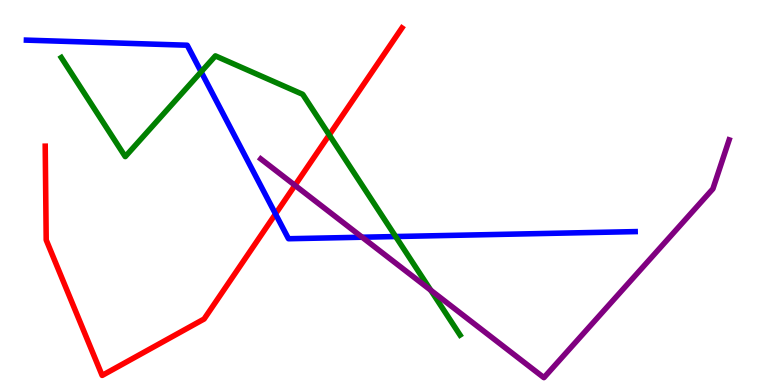[{'lines': ['blue', 'red'], 'intersections': [{'x': 3.56, 'y': 4.44}]}, {'lines': ['green', 'red'], 'intersections': [{'x': 4.25, 'y': 6.5}]}, {'lines': ['purple', 'red'], 'intersections': [{'x': 3.81, 'y': 5.19}]}, {'lines': ['blue', 'green'], 'intersections': [{'x': 2.6, 'y': 8.13}, {'x': 5.11, 'y': 3.86}]}, {'lines': ['blue', 'purple'], 'intersections': [{'x': 4.67, 'y': 3.84}]}, {'lines': ['green', 'purple'], 'intersections': [{'x': 5.56, 'y': 2.46}]}]